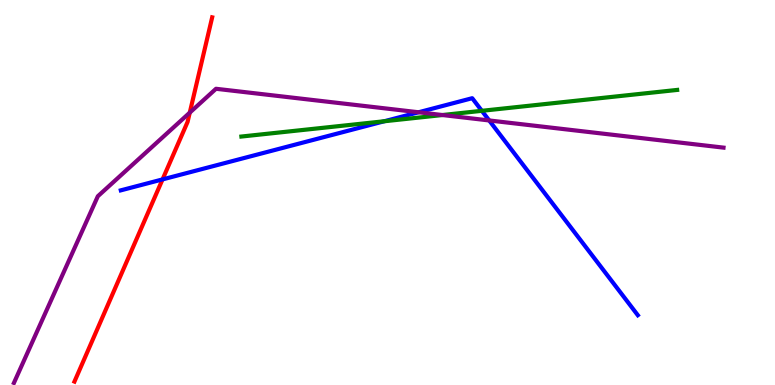[{'lines': ['blue', 'red'], 'intersections': [{'x': 2.1, 'y': 5.34}]}, {'lines': ['green', 'red'], 'intersections': []}, {'lines': ['purple', 'red'], 'intersections': [{'x': 2.45, 'y': 7.07}]}, {'lines': ['blue', 'green'], 'intersections': [{'x': 4.96, 'y': 6.85}, {'x': 6.22, 'y': 7.12}]}, {'lines': ['blue', 'purple'], 'intersections': [{'x': 5.4, 'y': 7.08}, {'x': 6.31, 'y': 6.87}]}, {'lines': ['green', 'purple'], 'intersections': [{'x': 5.71, 'y': 7.01}]}]